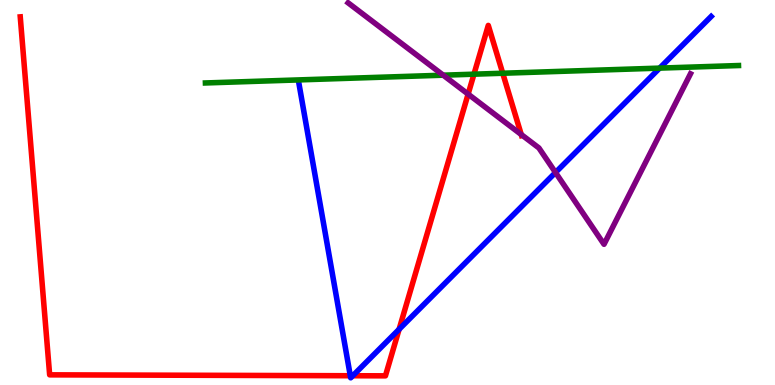[{'lines': ['blue', 'red'], 'intersections': [{'x': 4.52, 'y': 0.241}, {'x': 4.55, 'y': 0.241}, {'x': 5.15, 'y': 1.45}]}, {'lines': ['green', 'red'], 'intersections': [{'x': 6.12, 'y': 8.07}, {'x': 6.49, 'y': 8.1}]}, {'lines': ['purple', 'red'], 'intersections': [{'x': 6.04, 'y': 7.56}, {'x': 6.73, 'y': 6.51}]}, {'lines': ['blue', 'green'], 'intersections': [{'x': 8.51, 'y': 8.23}]}, {'lines': ['blue', 'purple'], 'intersections': [{'x': 7.17, 'y': 5.52}]}, {'lines': ['green', 'purple'], 'intersections': [{'x': 5.72, 'y': 8.05}]}]